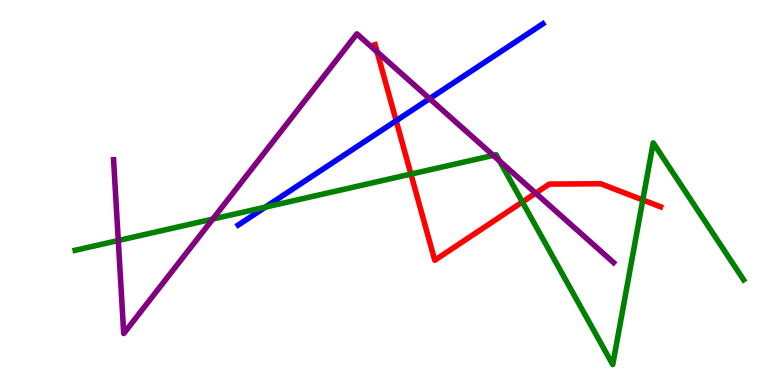[{'lines': ['blue', 'red'], 'intersections': [{'x': 5.11, 'y': 6.86}]}, {'lines': ['green', 'red'], 'intersections': [{'x': 5.3, 'y': 5.48}, {'x': 6.74, 'y': 4.75}, {'x': 8.29, 'y': 4.81}]}, {'lines': ['purple', 'red'], 'intersections': [{'x': 4.87, 'y': 8.65}, {'x': 6.91, 'y': 4.98}]}, {'lines': ['blue', 'green'], 'intersections': [{'x': 3.42, 'y': 4.62}]}, {'lines': ['blue', 'purple'], 'intersections': [{'x': 5.54, 'y': 7.44}]}, {'lines': ['green', 'purple'], 'intersections': [{'x': 1.53, 'y': 3.75}, {'x': 2.75, 'y': 4.31}, {'x': 6.37, 'y': 5.96}, {'x': 6.45, 'y': 5.82}]}]